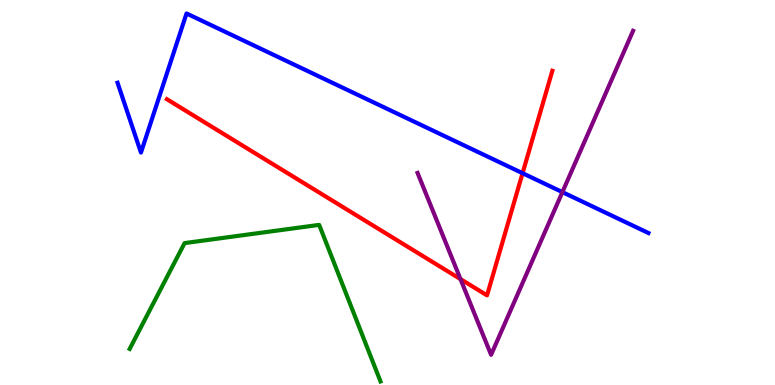[{'lines': ['blue', 'red'], 'intersections': [{'x': 6.74, 'y': 5.5}]}, {'lines': ['green', 'red'], 'intersections': []}, {'lines': ['purple', 'red'], 'intersections': [{'x': 5.94, 'y': 2.75}]}, {'lines': ['blue', 'green'], 'intersections': []}, {'lines': ['blue', 'purple'], 'intersections': [{'x': 7.26, 'y': 5.01}]}, {'lines': ['green', 'purple'], 'intersections': []}]